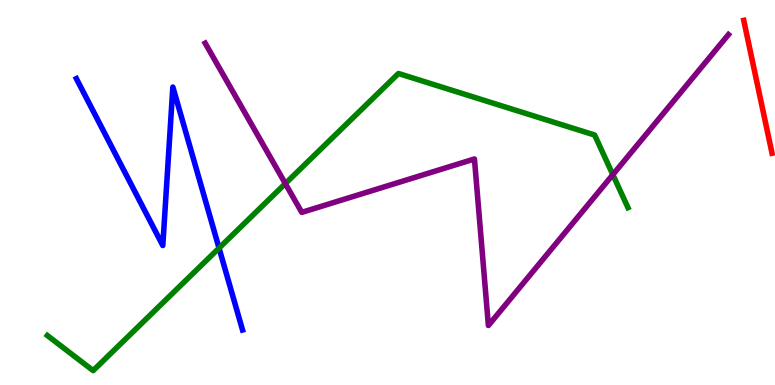[{'lines': ['blue', 'red'], 'intersections': []}, {'lines': ['green', 'red'], 'intersections': []}, {'lines': ['purple', 'red'], 'intersections': []}, {'lines': ['blue', 'green'], 'intersections': [{'x': 2.83, 'y': 3.56}]}, {'lines': ['blue', 'purple'], 'intersections': []}, {'lines': ['green', 'purple'], 'intersections': [{'x': 3.68, 'y': 5.23}, {'x': 7.91, 'y': 5.46}]}]